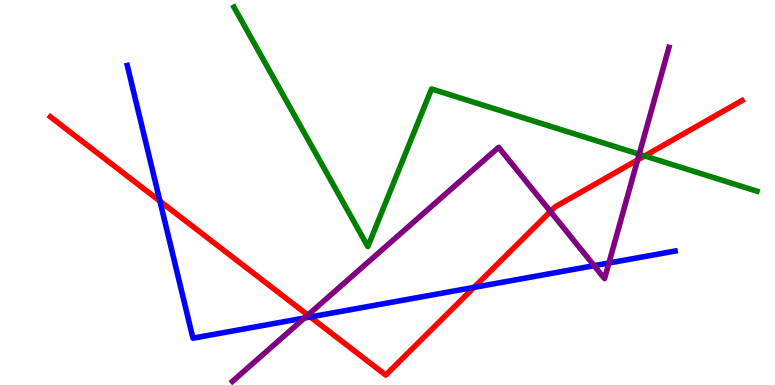[{'lines': ['blue', 'red'], 'intersections': [{'x': 2.06, 'y': 4.77}, {'x': 4.0, 'y': 1.77}, {'x': 6.12, 'y': 2.54}]}, {'lines': ['green', 'red'], 'intersections': [{'x': 8.32, 'y': 5.95}]}, {'lines': ['purple', 'red'], 'intersections': [{'x': 3.97, 'y': 1.82}, {'x': 7.1, 'y': 4.51}, {'x': 8.23, 'y': 5.85}]}, {'lines': ['blue', 'green'], 'intersections': []}, {'lines': ['blue', 'purple'], 'intersections': [{'x': 3.93, 'y': 1.74}, {'x': 7.67, 'y': 3.1}, {'x': 7.86, 'y': 3.17}]}, {'lines': ['green', 'purple'], 'intersections': [{'x': 8.25, 'y': 5.99}]}]